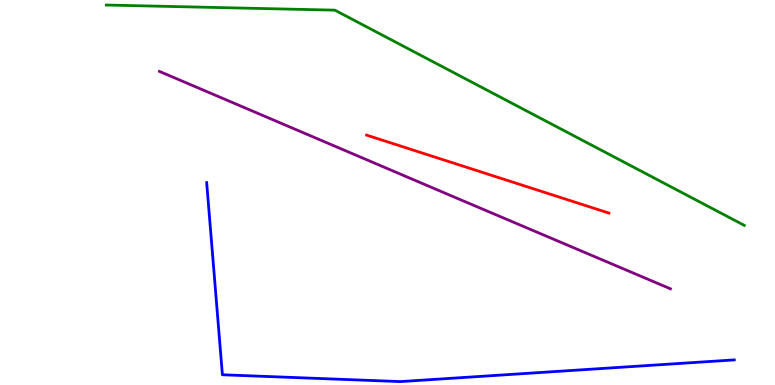[{'lines': ['blue', 'red'], 'intersections': []}, {'lines': ['green', 'red'], 'intersections': []}, {'lines': ['purple', 'red'], 'intersections': []}, {'lines': ['blue', 'green'], 'intersections': []}, {'lines': ['blue', 'purple'], 'intersections': []}, {'lines': ['green', 'purple'], 'intersections': []}]